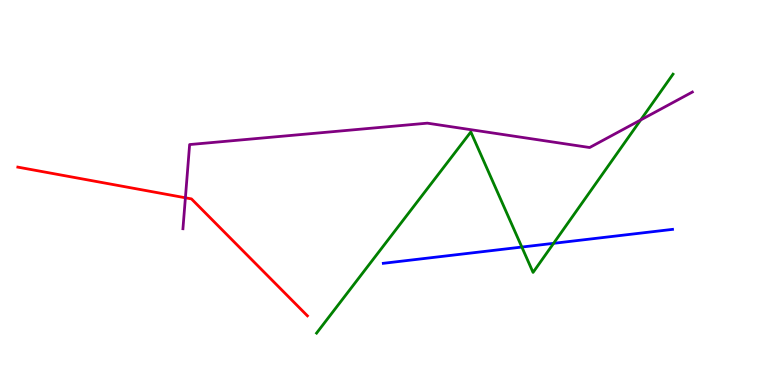[{'lines': ['blue', 'red'], 'intersections': []}, {'lines': ['green', 'red'], 'intersections': []}, {'lines': ['purple', 'red'], 'intersections': [{'x': 2.39, 'y': 4.86}]}, {'lines': ['blue', 'green'], 'intersections': [{'x': 6.73, 'y': 3.58}, {'x': 7.14, 'y': 3.68}]}, {'lines': ['blue', 'purple'], 'intersections': []}, {'lines': ['green', 'purple'], 'intersections': [{'x': 8.27, 'y': 6.88}]}]